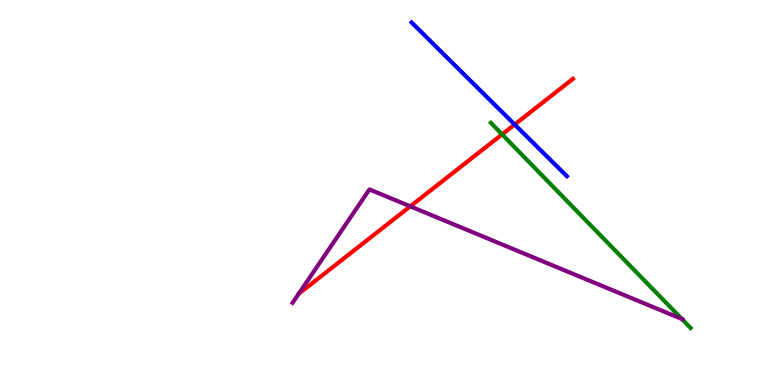[{'lines': ['blue', 'red'], 'intersections': [{'x': 6.64, 'y': 6.77}]}, {'lines': ['green', 'red'], 'intersections': [{'x': 6.48, 'y': 6.51}]}, {'lines': ['purple', 'red'], 'intersections': [{'x': 5.29, 'y': 4.64}]}, {'lines': ['blue', 'green'], 'intersections': []}, {'lines': ['blue', 'purple'], 'intersections': []}, {'lines': ['green', 'purple'], 'intersections': [{'x': 8.8, 'y': 1.71}]}]